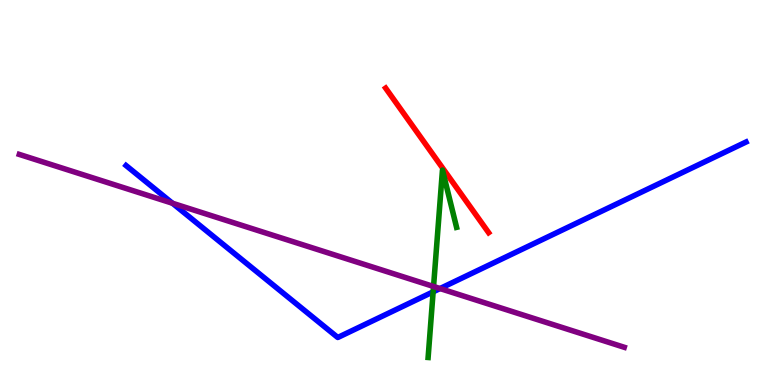[{'lines': ['blue', 'red'], 'intersections': []}, {'lines': ['green', 'red'], 'intersections': []}, {'lines': ['purple', 'red'], 'intersections': []}, {'lines': ['blue', 'green'], 'intersections': [{'x': 5.59, 'y': 2.42}]}, {'lines': ['blue', 'purple'], 'intersections': [{'x': 2.23, 'y': 4.72}, {'x': 5.68, 'y': 2.51}]}, {'lines': ['green', 'purple'], 'intersections': [{'x': 5.59, 'y': 2.56}]}]